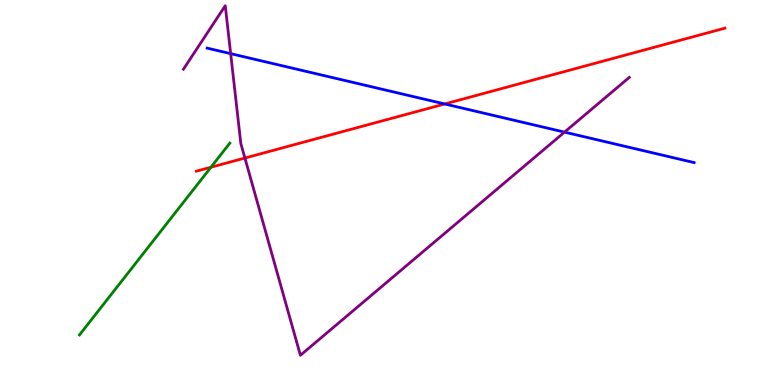[{'lines': ['blue', 'red'], 'intersections': [{'x': 5.74, 'y': 7.3}]}, {'lines': ['green', 'red'], 'intersections': [{'x': 2.72, 'y': 5.66}]}, {'lines': ['purple', 'red'], 'intersections': [{'x': 3.16, 'y': 5.9}]}, {'lines': ['blue', 'green'], 'intersections': []}, {'lines': ['blue', 'purple'], 'intersections': [{'x': 2.98, 'y': 8.61}, {'x': 7.28, 'y': 6.57}]}, {'lines': ['green', 'purple'], 'intersections': []}]